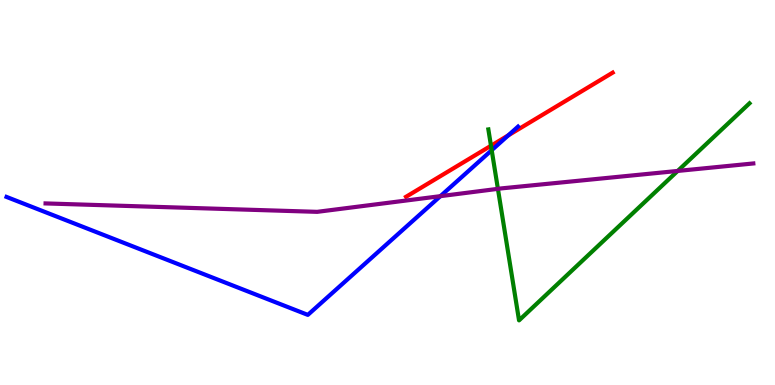[{'lines': ['blue', 'red'], 'intersections': [{'x': 6.56, 'y': 6.48}]}, {'lines': ['green', 'red'], 'intersections': [{'x': 6.34, 'y': 6.21}]}, {'lines': ['purple', 'red'], 'intersections': []}, {'lines': ['blue', 'green'], 'intersections': [{'x': 6.34, 'y': 6.1}]}, {'lines': ['blue', 'purple'], 'intersections': [{'x': 5.68, 'y': 4.9}]}, {'lines': ['green', 'purple'], 'intersections': [{'x': 6.42, 'y': 5.1}, {'x': 8.74, 'y': 5.56}]}]